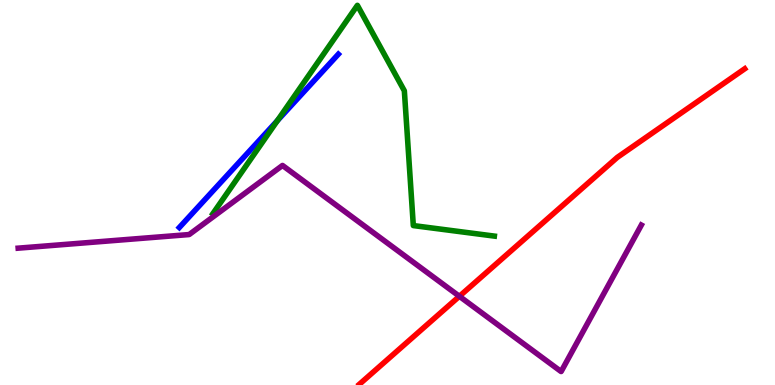[{'lines': ['blue', 'red'], 'intersections': []}, {'lines': ['green', 'red'], 'intersections': []}, {'lines': ['purple', 'red'], 'intersections': [{'x': 5.93, 'y': 2.3}]}, {'lines': ['blue', 'green'], 'intersections': [{'x': 3.58, 'y': 6.87}]}, {'lines': ['blue', 'purple'], 'intersections': []}, {'lines': ['green', 'purple'], 'intersections': []}]